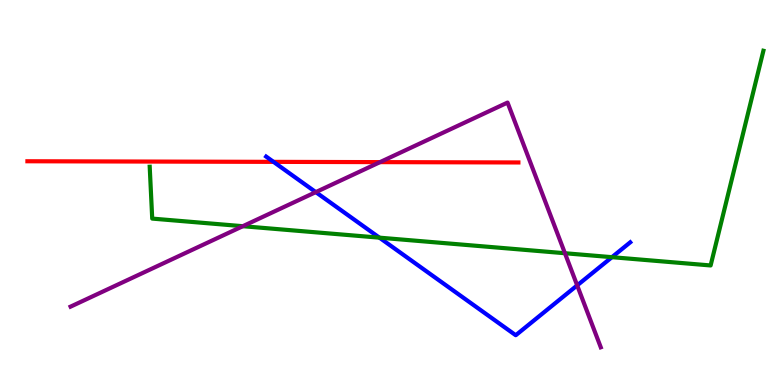[{'lines': ['blue', 'red'], 'intersections': [{'x': 3.53, 'y': 5.8}]}, {'lines': ['green', 'red'], 'intersections': []}, {'lines': ['purple', 'red'], 'intersections': [{'x': 4.9, 'y': 5.79}]}, {'lines': ['blue', 'green'], 'intersections': [{'x': 4.9, 'y': 3.83}, {'x': 7.9, 'y': 3.32}]}, {'lines': ['blue', 'purple'], 'intersections': [{'x': 4.07, 'y': 5.01}, {'x': 7.45, 'y': 2.59}]}, {'lines': ['green', 'purple'], 'intersections': [{'x': 3.13, 'y': 4.12}, {'x': 7.29, 'y': 3.42}]}]